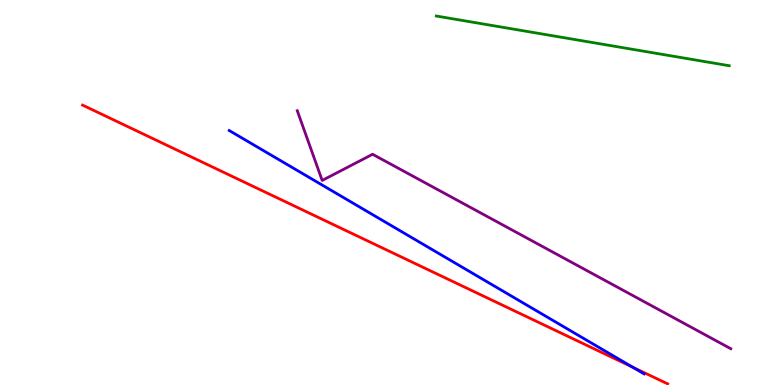[{'lines': ['blue', 'red'], 'intersections': [{'x': 8.16, 'y': 0.464}]}, {'lines': ['green', 'red'], 'intersections': []}, {'lines': ['purple', 'red'], 'intersections': []}, {'lines': ['blue', 'green'], 'intersections': []}, {'lines': ['blue', 'purple'], 'intersections': []}, {'lines': ['green', 'purple'], 'intersections': []}]